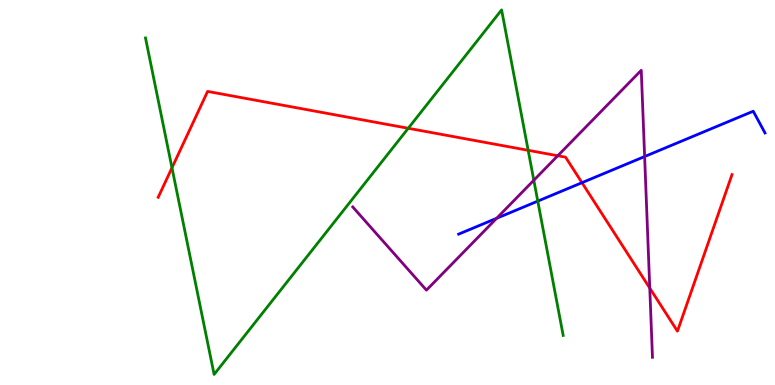[{'lines': ['blue', 'red'], 'intersections': [{'x': 7.51, 'y': 5.25}]}, {'lines': ['green', 'red'], 'intersections': [{'x': 2.22, 'y': 5.64}, {'x': 5.27, 'y': 6.67}, {'x': 6.81, 'y': 6.1}]}, {'lines': ['purple', 'red'], 'intersections': [{'x': 7.2, 'y': 5.95}, {'x': 8.38, 'y': 2.52}]}, {'lines': ['blue', 'green'], 'intersections': [{'x': 6.94, 'y': 4.78}]}, {'lines': ['blue', 'purple'], 'intersections': [{'x': 6.41, 'y': 4.33}, {'x': 8.32, 'y': 5.93}]}, {'lines': ['green', 'purple'], 'intersections': [{'x': 6.89, 'y': 5.32}]}]